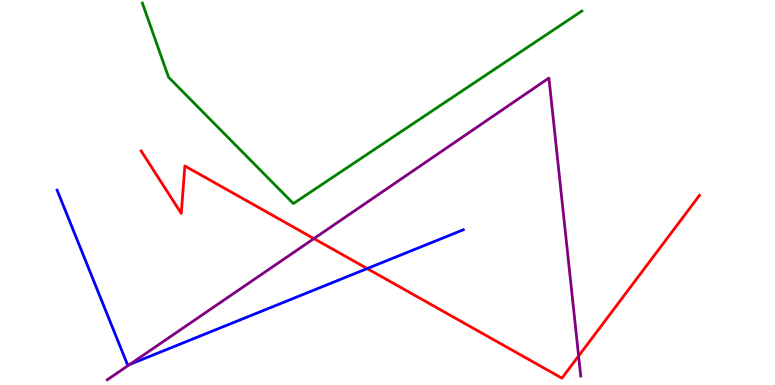[{'lines': ['blue', 'red'], 'intersections': [{'x': 4.74, 'y': 3.02}]}, {'lines': ['green', 'red'], 'intersections': []}, {'lines': ['purple', 'red'], 'intersections': [{'x': 4.05, 'y': 3.8}, {'x': 7.47, 'y': 0.753}]}, {'lines': ['blue', 'green'], 'intersections': []}, {'lines': ['blue', 'purple'], 'intersections': [{'x': 1.67, 'y': 0.534}]}, {'lines': ['green', 'purple'], 'intersections': []}]